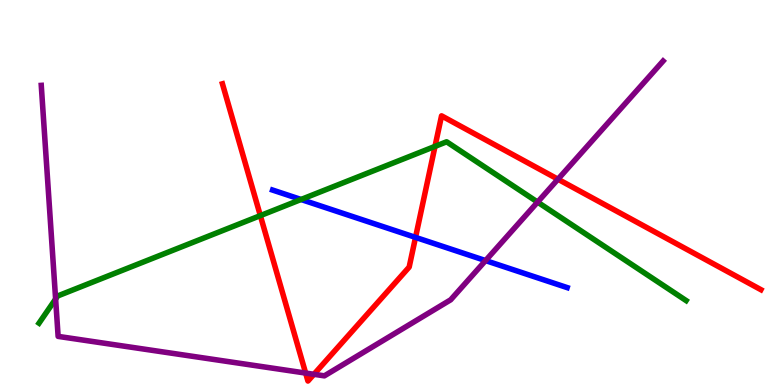[{'lines': ['blue', 'red'], 'intersections': [{'x': 5.36, 'y': 3.83}]}, {'lines': ['green', 'red'], 'intersections': [{'x': 3.36, 'y': 4.4}, {'x': 5.61, 'y': 6.2}]}, {'lines': ['purple', 'red'], 'intersections': [{'x': 3.94, 'y': 0.31}, {'x': 4.05, 'y': 0.278}, {'x': 7.2, 'y': 5.35}]}, {'lines': ['blue', 'green'], 'intersections': [{'x': 3.88, 'y': 4.82}]}, {'lines': ['blue', 'purple'], 'intersections': [{'x': 6.27, 'y': 3.23}]}, {'lines': ['green', 'purple'], 'intersections': [{'x': 0.718, 'y': 2.23}, {'x': 6.94, 'y': 4.75}]}]